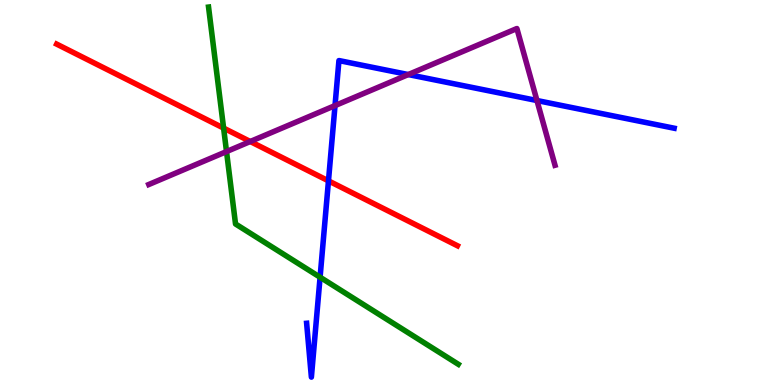[{'lines': ['blue', 'red'], 'intersections': [{'x': 4.24, 'y': 5.3}]}, {'lines': ['green', 'red'], 'intersections': [{'x': 2.89, 'y': 6.67}]}, {'lines': ['purple', 'red'], 'intersections': [{'x': 3.23, 'y': 6.32}]}, {'lines': ['blue', 'green'], 'intersections': [{'x': 4.13, 'y': 2.8}]}, {'lines': ['blue', 'purple'], 'intersections': [{'x': 4.32, 'y': 7.26}, {'x': 5.27, 'y': 8.06}, {'x': 6.93, 'y': 7.39}]}, {'lines': ['green', 'purple'], 'intersections': [{'x': 2.92, 'y': 6.06}]}]